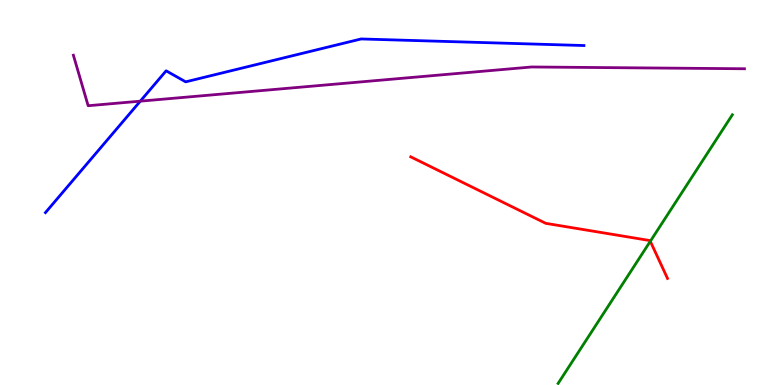[{'lines': ['blue', 'red'], 'intersections': []}, {'lines': ['green', 'red'], 'intersections': [{'x': 8.39, 'y': 3.73}]}, {'lines': ['purple', 'red'], 'intersections': []}, {'lines': ['blue', 'green'], 'intersections': []}, {'lines': ['blue', 'purple'], 'intersections': [{'x': 1.81, 'y': 7.37}]}, {'lines': ['green', 'purple'], 'intersections': []}]